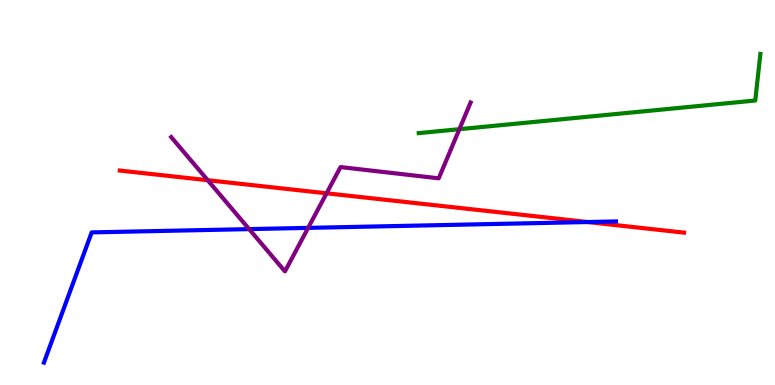[{'lines': ['blue', 'red'], 'intersections': [{'x': 7.58, 'y': 4.23}]}, {'lines': ['green', 'red'], 'intersections': []}, {'lines': ['purple', 'red'], 'intersections': [{'x': 2.68, 'y': 5.32}, {'x': 4.21, 'y': 4.98}]}, {'lines': ['blue', 'green'], 'intersections': []}, {'lines': ['blue', 'purple'], 'intersections': [{'x': 3.21, 'y': 4.05}, {'x': 3.98, 'y': 4.08}]}, {'lines': ['green', 'purple'], 'intersections': [{'x': 5.93, 'y': 6.64}]}]